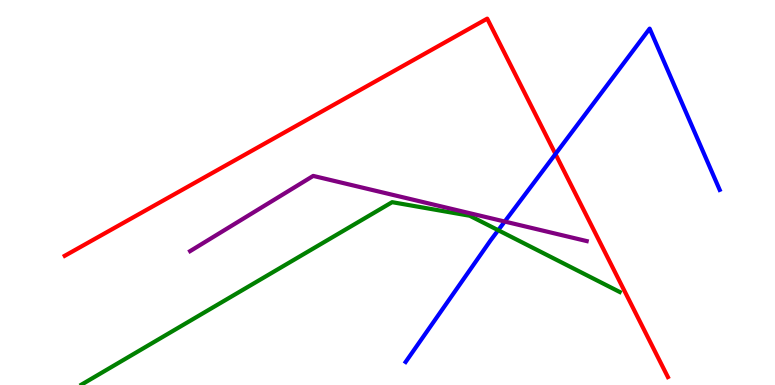[{'lines': ['blue', 'red'], 'intersections': [{'x': 7.17, 'y': 6.0}]}, {'lines': ['green', 'red'], 'intersections': []}, {'lines': ['purple', 'red'], 'intersections': []}, {'lines': ['blue', 'green'], 'intersections': [{'x': 6.43, 'y': 4.02}]}, {'lines': ['blue', 'purple'], 'intersections': [{'x': 6.51, 'y': 4.25}]}, {'lines': ['green', 'purple'], 'intersections': []}]